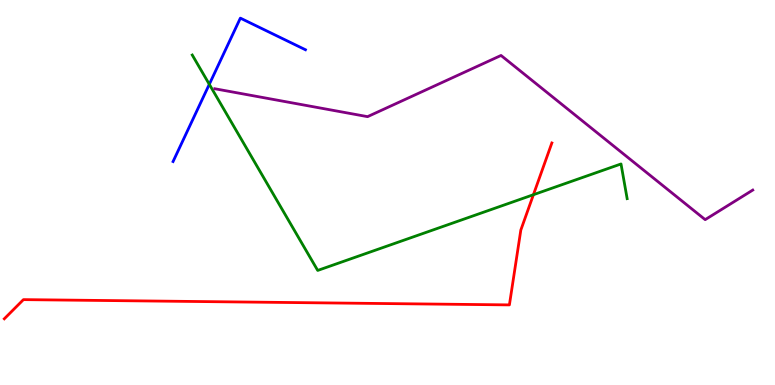[{'lines': ['blue', 'red'], 'intersections': []}, {'lines': ['green', 'red'], 'intersections': [{'x': 6.88, 'y': 4.94}]}, {'lines': ['purple', 'red'], 'intersections': []}, {'lines': ['blue', 'green'], 'intersections': [{'x': 2.7, 'y': 7.81}]}, {'lines': ['blue', 'purple'], 'intersections': []}, {'lines': ['green', 'purple'], 'intersections': []}]